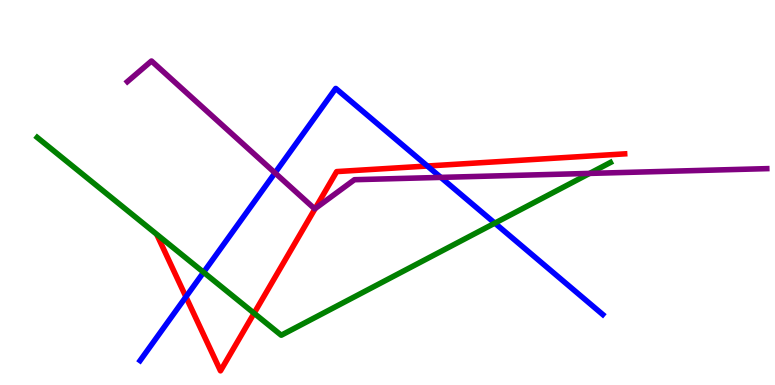[{'lines': ['blue', 'red'], 'intersections': [{'x': 2.4, 'y': 2.29}, {'x': 5.51, 'y': 5.69}]}, {'lines': ['green', 'red'], 'intersections': [{'x': 3.28, 'y': 1.86}]}, {'lines': ['purple', 'red'], 'intersections': [{'x': 4.07, 'y': 4.58}]}, {'lines': ['blue', 'green'], 'intersections': [{'x': 2.63, 'y': 2.93}, {'x': 6.39, 'y': 4.2}]}, {'lines': ['blue', 'purple'], 'intersections': [{'x': 3.55, 'y': 5.51}, {'x': 5.69, 'y': 5.39}]}, {'lines': ['green', 'purple'], 'intersections': [{'x': 7.61, 'y': 5.5}]}]